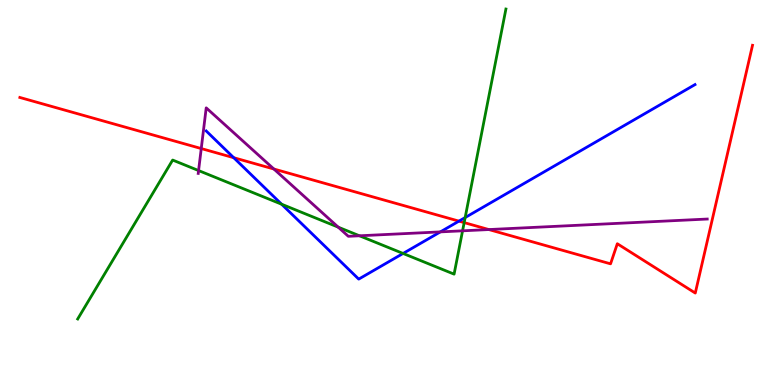[{'lines': ['blue', 'red'], 'intersections': [{'x': 3.02, 'y': 5.9}, {'x': 5.92, 'y': 4.26}]}, {'lines': ['green', 'red'], 'intersections': [{'x': 5.99, 'y': 4.22}]}, {'lines': ['purple', 'red'], 'intersections': [{'x': 2.6, 'y': 6.14}, {'x': 3.53, 'y': 5.61}, {'x': 6.31, 'y': 4.04}]}, {'lines': ['blue', 'green'], 'intersections': [{'x': 3.63, 'y': 4.7}, {'x': 5.2, 'y': 3.42}, {'x': 6.0, 'y': 4.35}]}, {'lines': ['blue', 'purple'], 'intersections': [{'x': 5.68, 'y': 3.98}]}, {'lines': ['green', 'purple'], 'intersections': [{'x': 2.56, 'y': 5.57}, {'x': 4.36, 'y': 4.1}, {'x': 4.64, 'y': 3.88}, {'x': 5.97, 'y': 4.0}]}]